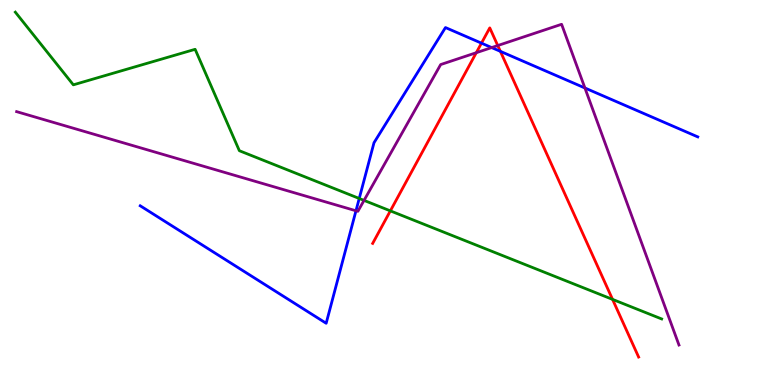[{'lines': ['blue', 'red'], 'intersections': [{'x': 6.21, 'y': 8.88}, {'x': 6.46, 'y': 8.67}]}, {'lines': ['green', 'red'], 'intersections': [{'x': 5.04, 'y': 4.52}, {'x': 7.9, 'y': 2.22}]}, {'lines': ['purple', 'red'], 'intersections': [{'x': 6.15, 'y': 8.63}, {'x': 6.42, 'y': 8.82}]}, {'lines': ['blue', 'green'], 'intersections': [{'x': 4.64, 'y': 4.84}]}, {'lines': ['blue', 'purple'], 'intersections': [{'x': 4.59, 'y': 4.53}, {'x': 6.34, 'y': 8.76}, {'x': 7.55, 'y': 7.71}]}, {'lines': ['green', 'purple'], 'intersections': [{'x': 4.7, 'y': 4.8}]}]